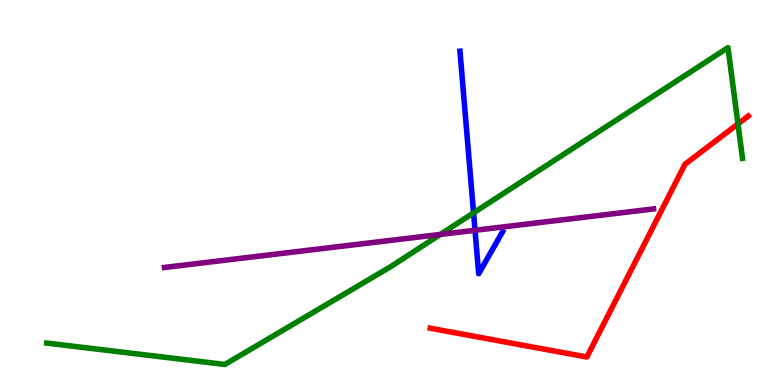[{'lines': ['blue', 'red'], 'intersections': []}, {'lines': ['green', 'red'], 'intersections': [{'x': 9.52, 'y': 6.78}]}, {'lines': ['purple', 'red'], 'intersections': []}, {'lines': ['blue', 'green'], 'intersections': [{'x': 6.11, 'y': 4.47}]}, {'lines': ['blue', 'purple'], 'intersections': [{'x': 6.13, 'y': 4.02}]}, {'lines': ['green', 'purple'], 'intersections': [{'x': 5.68, 'y': 3.91}]}]